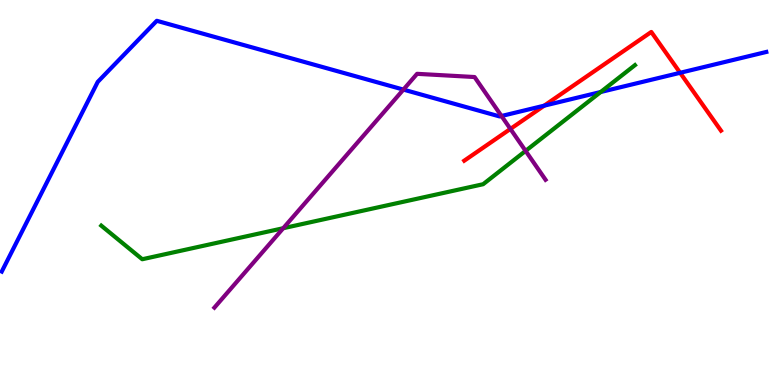[{'lines': ['blue', 'red'], 'intersections': [{'x': 7.02, 'y': 7.26}, {'x': 8.78, 'y': 8.11}]}, {'lines': ['green', 'red'], 'intersections': []}, {'lines': ['purple', 'red'], 'intersections': [{'x': 6.59, 'y': 6.65}]}, {'lines': ['blue', 'green'], 'intersections': [{'x': 7.75, 'y': 7.61}]}, {'lines': ['blue', 'purple'], 'intersections': [{'x': 5.21, 'y': 7.67}, {'x': 6.47, 'y': 6.99}]}, {'lines': ['green', 'purple'], 'intersections': [{'x': 3.65, 'y': 4.07}, {'x': 6.78, 'y': 6.08}]}]